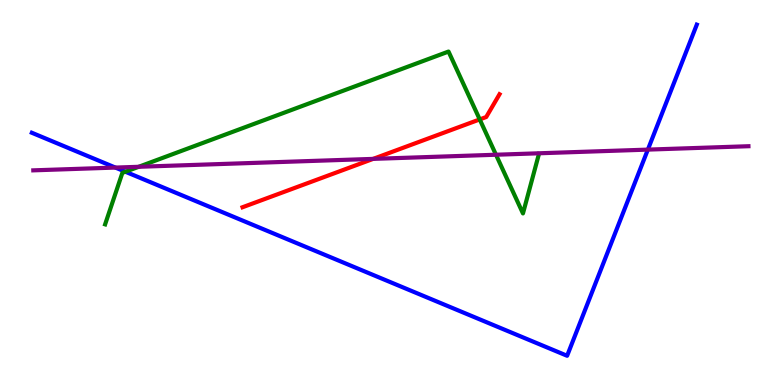[{'lines': ['blue', 'red'], 'intersections': []}, {'lines': ['green', 'red'], 'intersections': [{'x': 6.19, 'y': 6.9}]}, {'lines': ['purple', 'red'], 'intersections': [{'x': 4.81, 'y': 5.87}]}, {'lines': ['blue', 'green'], 'intersections': [{'x': 1.62, 'y': 5.54}]}, {'lines': ['blue', 'purple'], 'intersections': [{'x': 1.49, 'y': 5.65}, {'x': 8.36, 'y': 6.11}]}, {'lines': ['green', 'purple'], 'intersections': [{'x': 1.79, 'y': 5.67}, {'x': 6.4, 'y': 5.98}]}]